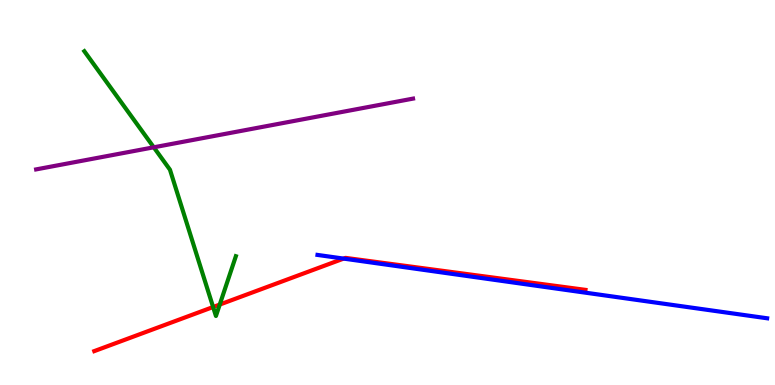[{'lines': ['blue', 'red'], 'intersections': [{'x': 4.43, 'y': 3.28}]}, {'lines': ['green', 'red'], 'intersections': [{'x': 2.75, 'y': 2.03}, {'x': 2.84, 'y': 2.09}]}, {'lines': ['purple', 'red'], 'intersections': []}, {'lines': ['blue', 'green'], 'intersections': []}, {'lines': ['blue', 'purple'], 'intersections': []}, {'lines': ['green', 'purple'], 'intersections': [{'x': 1.98, 'y': 6.17}]}]